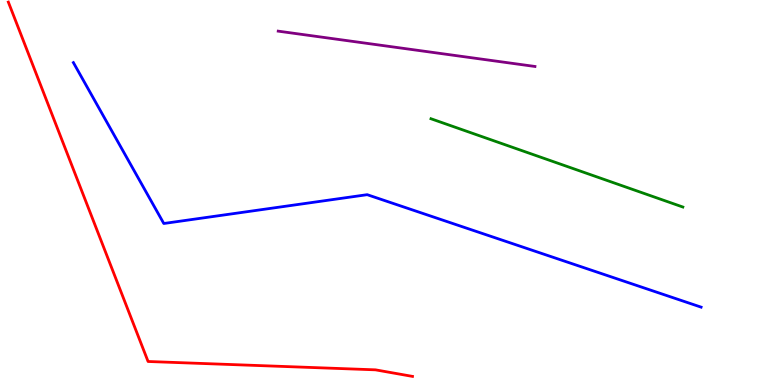[{'lines': ['blue', 'red'], 'intersections': []}, {'lines': ['green', 'red'], 'intersections': []}, {'lines': ['purple', 'red'], 'intersections': []}, {'lines': ['blue', 'green'], 'intersections': []}, {'lines': ['blue', 'purple'], 'intersections': []}, {'lines': ['green', 'purple'], 'intersections': []}]